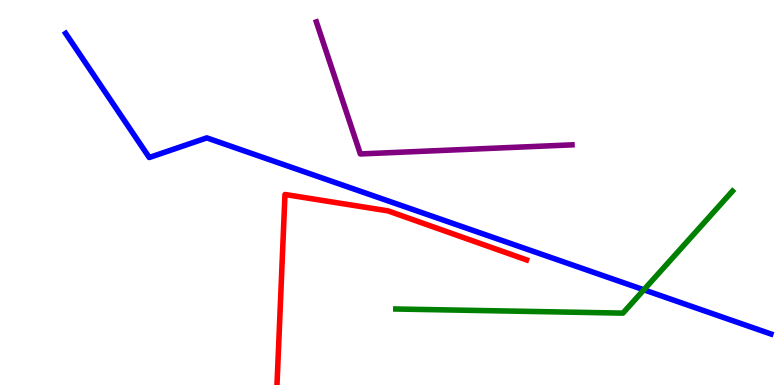[{'lines': ['blue', 'red'], 'intersections': []}, {'lines': ['green', 'red'], 'intersections': []}, {'lines': ['purple', 'red'], 'intersections': []}, {'lines': ['blue', 'green'], 'intersections': [{'x': 8.31, 'y': 2.47}]}, {'lines': ['blue', 'purple'], 'intersections': []}, {'lines': ['green', 'purple'], 'intersections': []}]